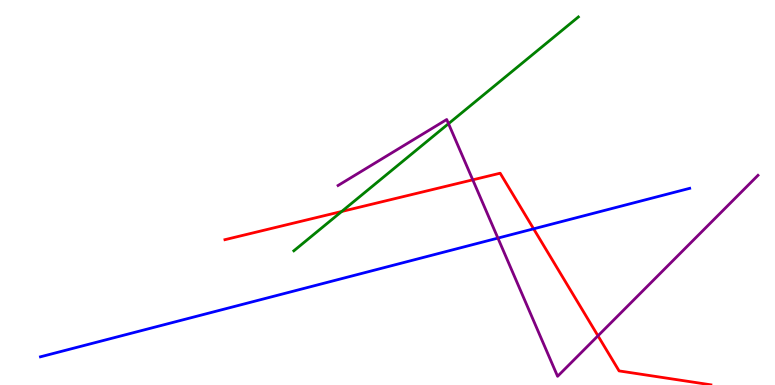[{'lines': ['blue', 'red'], 'intersections': [{'x': 6.89, 'y': 4.06}]}, {'lines': ['green', 'red'], 'intersections': [{'x': 4.41, 'y': 4.51}]}, {'lines': ['purple', 'red'], 'intersections': [{'x': 6.1, 'y': 5.33}, {'x': 7.72, 'y': 1.28}]}, {'lines': ['blue', 'green'], 'intersections': []}, {'lines': ['blue', 'purple'], 'intersections': [{'x': 6.42, 'y': 3.82}]}, {'lines': ['green', 'purple'], 'intersections': [{'x': 5.79, 'y': 6.79}]}]